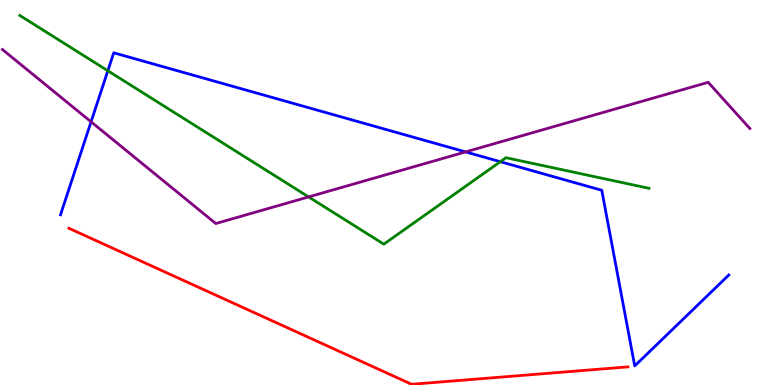[{'lines': ['blue', 'red'], 'intersections': []}, {'lines': ['green', 'red'], 'intersections': []}, {'lines': ['purple', 'red'], 'intersections': []}, {'lines': ['blue', 'green'], 'intersections': [{'x': 1.39, 'y': 8.16}, {'x': 6.46, 'y': 5.8}]}, {'lines': ['blue', 'purple'], 'intersections': [{'x': 1.18, 'y': 6.84}, {'x': 6.01, 'y': 6.05}]}, {'lines': ['green', 'purple'], 'intersections': [{'x': 3.98, 'y': 4.89}]}]